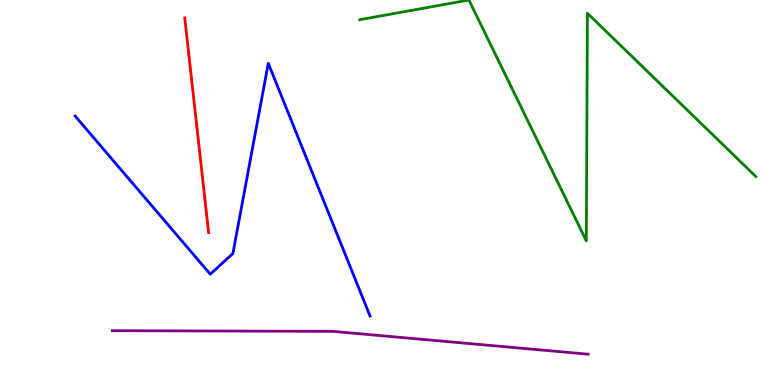[{'lines': ['blue', 'red'], 'intersections': []}, {'lines': ['green', 'red'], 'intersections': []}, {'lines': ['purple', 'red'], 'intersections': []}, {'lines': ['blue', 'green'], 'intersections': []}, {'lines': ['blue', 'purple'], 'intersections': []}, {'lines': ['green', 'purple'], 'intersections': []}]